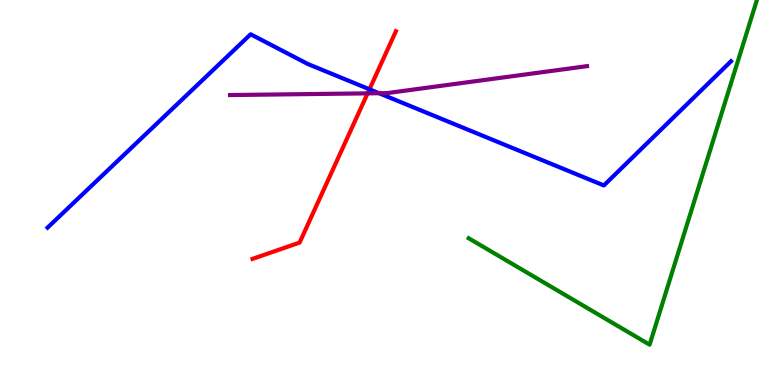[{'lines': ['blue', 'red'], 'intersections': [{'x': 4.77, 'y': 7.68}]}, {'lines': ['green', 'red'], 'intersections': []}, {'lines': ['purple', 'red'], 'intersections': [{'x': 4.74, 'y': 7.57}]}, {'lines': ['blue', 'green'], 'intersections': []}, {'lines': ['blue', 'purple'], 'intersections': [{'x': 4.89, 'y': 7.58}]}, {'lines': ['green', 'purple'], 'intersections': []}]